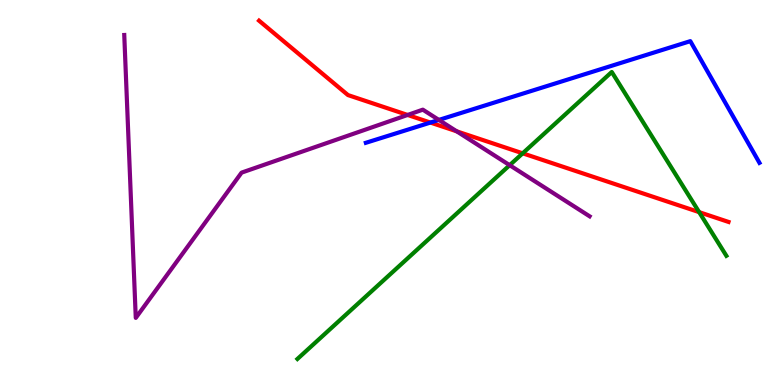[{'lines': ['blue', 'red'], 'intersections': [{'x': 5.55, 'y': 6.82}]}, {'lines': ['green', 'red'], 'intersections': [{'x': 6.74, 'y': 6.02}, {'x': 9.02, 'y': 4.49}]}, {'lines': ['purple', 'red'], 'intersections': [{'x': 5.26, 'y': 7.01}, {'x': 5.89, 'y': 6.59}]}, {'lines': ['blue', 'green'], 'intersections': []}, {'lines': ['blue', 'purple'], 'intersections': [{'x': 5.66, 'y': 6.89}]}, {'lines': ['green', 'purple'], 'intersections': [{'x': 6.58, 'y': 5.71}]}]